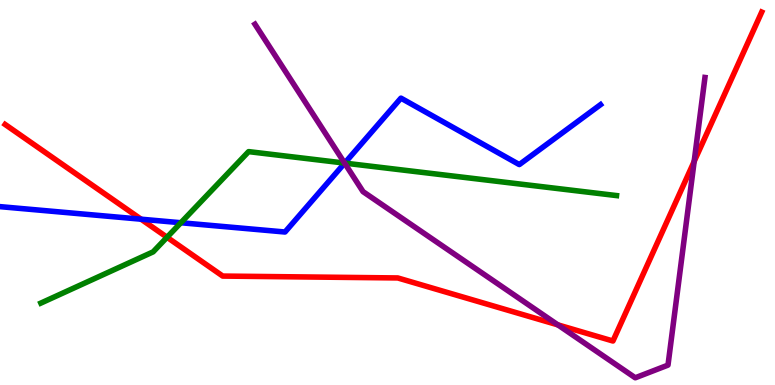[{'lines': ['blue', 'red'], 'intersections': [{'x': 1.82, 'y': 4.31}]}, {'lines': ['green', 'red'], 'intersections': [{'x': 2.16, 'y': 3.84}]}, {'lines': ['purple', 'red'], 'intersections': [{'x': 7.2, 'y': 1.56}, {'x': 8.96, 'y': 5.81}]}, {'lines': ['blue', 'green'], 'intersections': [{'x': 2.33, 'y': 4.21}, {'x': 4.45, 'y': 5.76}]}, {'lines': ['blue', 'purple'], 'intersections': [{'x': 4.45, 'y': 5.76}]}, {'lines': ['green', 'purple'], 'intersections': [{'x': 4.45, 'y': 5.76}]}]